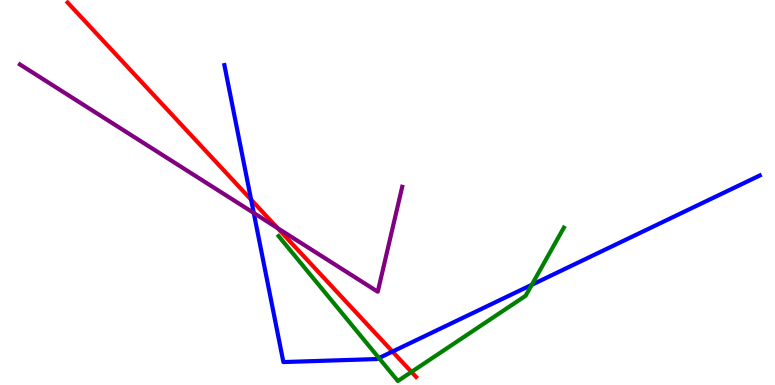[{'lines': ['blue', 'red'], 'intersections': [{'x': 3.24, 'y': 4.81}, {'x': 5.06, 'y': 0.868}]}, {'lines': ['green', 'red'], 'intersections': [{'x': 5.31, 'y': 0.339}]}, {'lines': ['purple', 'red'], 'intersections': [{'x': 3.58, 'y': 4.08}]}, {'lines': ['blue', 'green'], 'intersections': [{'x': 4.89, 'y': 0.7}, {'x': 6.86, 'y': 2.6}]}, {'lines': ['blue', 'purple'], 'intersections': [{'x': 3.27, 'y': 4.47}]}, {'lines': ['green', 'purple'], 'intersections': []}]